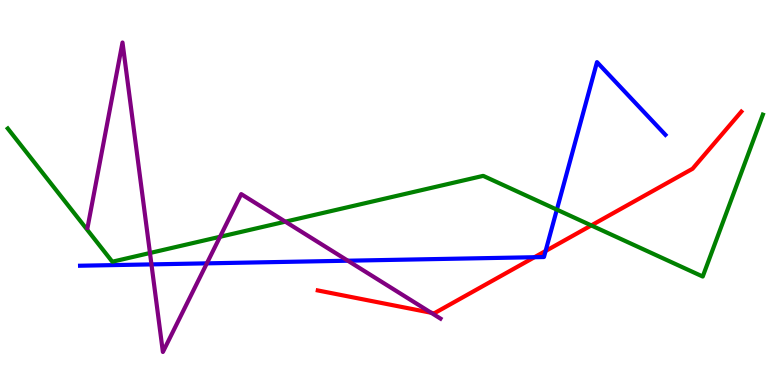[{'lines': ['blue', 'red'], 'intersections': [{'x': 6.9, 'y': 3.32}, {'x': 7.04, 'y': 3.48}]}, {'lines': ['green', 'red'], 'intersections': [{'x': 7.63, 'y': 4.14}]}, {'lines': ['purple', 'red'], 'intersections': [{'x': 5.56, 'y': 1.88}]}, {'lines': ['blue', 'green'], 'intersections': [{'x': 7.19, 'y': 4.55}]}, {'lines': ['blue', 'purple'], 'intersections': [{'x': 1.95, 'y': 3.13}, {'x': 2.67, 'y': 3.16}, {'x': 4.49, 'y': 3.23}]}, {'lines': ['green', 'purple'], 'intersections': [{'x': 1.94, 'y': 3.43}, {'x': 2.84, 'y': 3.85}, {'x': 3.68, 'y': 4.24}]}]